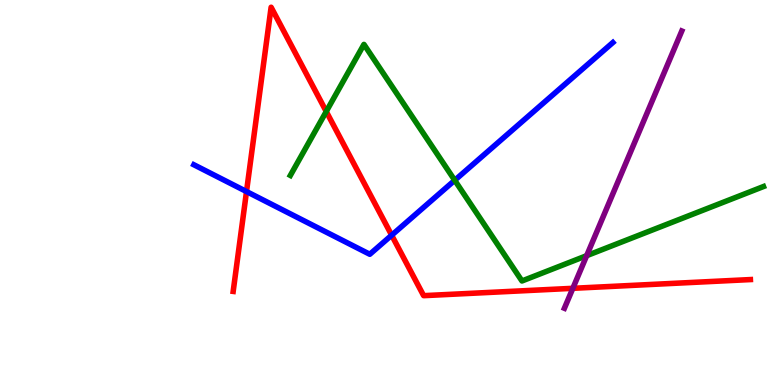[{'lines': ['blue', 'red'], 'intersections': [{'x': 3.18, 'y': 5.02}, {'x': 5.05, 'y': 3.89}]}, {'lines': ['green', 'red'], 'intersections': [{'x': 4.21, 'y': 7.1}]}, {'lines': ['purple', 'red'], 'intersections': [{'x': 7.39, 'y': 2.51}]}, {'lines': ['blue', 'green'], 'intersections': [{'x': 5.87, 'y': 5.32}]}, {'lines': ['blue', 'purple'], 'intersections': []}, {'lines': ['green', 'purple'], 'intersections': [{'x': 7.57, 'y': 3.36}]}]